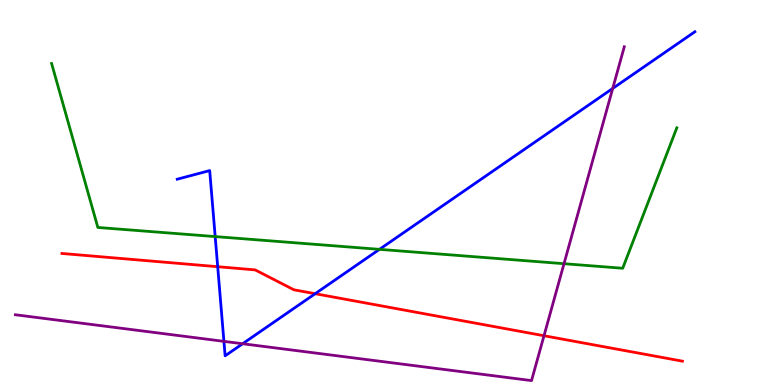[{'lines': ['blue', 'red'], 'intersections': [{'x': 2.81, 'y': 3.07}, {'x': 4.07, 'y': 2.37}]}, {'lines': ['green', 'red'], 'intersections': []}, {'lines': ['purple', 'red'], 'intersections': [{'x': 7.02, 'y': 1.28}]}, {'lines': ['blue', 'green'], 'intersections': [{'x': 2.78, 'y': 3.86}, {'x': 4.9, 'y': 3.52}]}, {'lines': ['blue', 'purple'], 'intersections': [{'x': 2.89, 'y': 1.13}, {'x': 3.13, 'y': 1.07}, {'x': 7.91, 'y': 7.7}]}, {'lines': ['green', 'purple'], 'intersections': [{'x': 7.28, 'y': 3.15}]}]